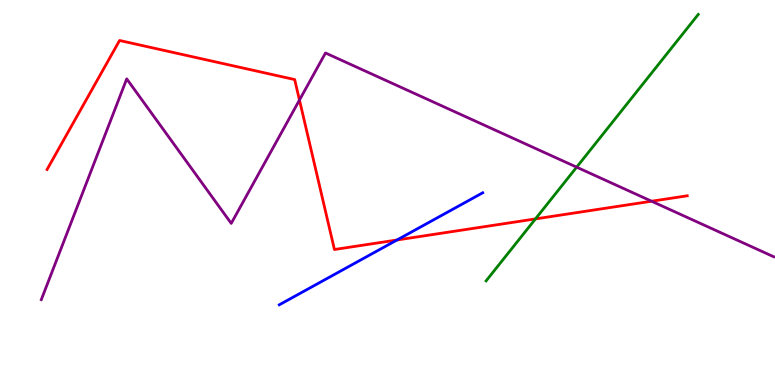[{'lines': ['blue', 'red'], 'intersections': [{'x': 5.12, 'y': 3.77}]}, {'lines': ['green', 'red'], 'intersections': [{'x': 6.91, 'y': 4.31}]}, {'lines': ['purple', 'red'], 'intersections': [{'x': 3.86, 'y': 7.4}, {'x': 8.41, 'y': 4.77}]}, {'lines': ['blue', 'green'], 'intersections': []}, {'lines': ['blue', 'purple'], 'intersections': []}, {'lines': ['green', 'purple'], 'intersections': [{'x': 7.44, 'y': 5.66}]}]